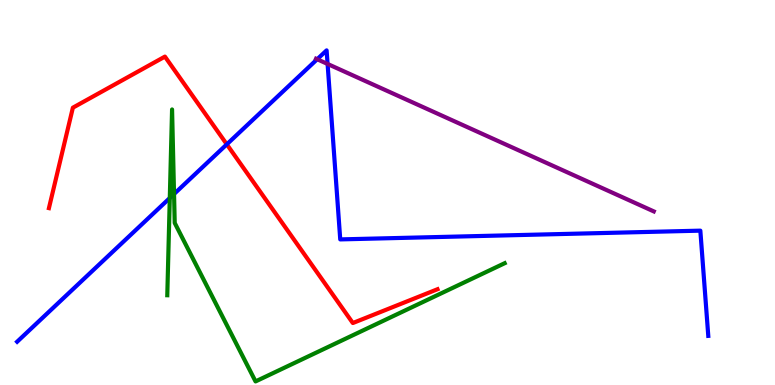[{'lines': ['blue', 'red'], 'intersections': [{'x': 2.93, 'y': 6.25}]}, {'lines': ['green', 'red'], 'intersections': []}, {'lines': ['purple', 'red'], 'intersections': []}, {'lines': ['blue', 'green'], 'intersections': [{'x': 2.19, 'y': 4.86}, {'x': 2.25, 'y': 4.96}]}, {'lines': ['blue', 'purple'], 'intersections': [{'x': 4.09, 'y': 8.46}, {'x': 4.23, 'y': 8.34}]}, {'lines': ['green', 'purple'], 'intersections': []}]